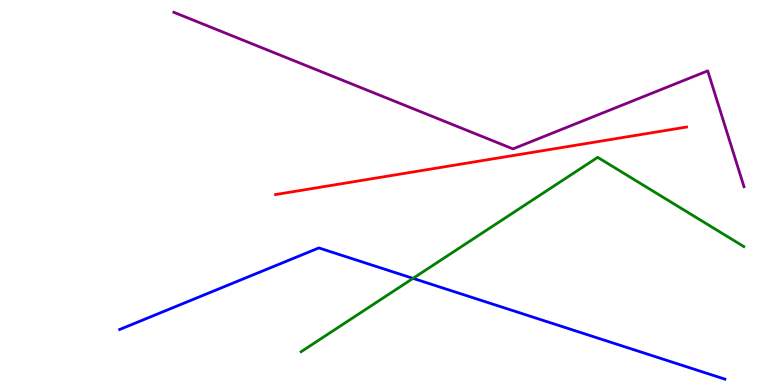[{'lines': ['blue', 'red'], 'intersections': []}, {'lines': ['green', 'red'], 'intersections': []}, {'lines': ['purple', 'red'], 'intersections': []}, {'lines': ['blue', 'green'], 'intersections': [{'x': 5.33, 'y': 2.77}]}, {'lines': ['blue', 'purple'], 'intersections': []}, {'lines': ['green', 'purple'], 'intersections': []}]